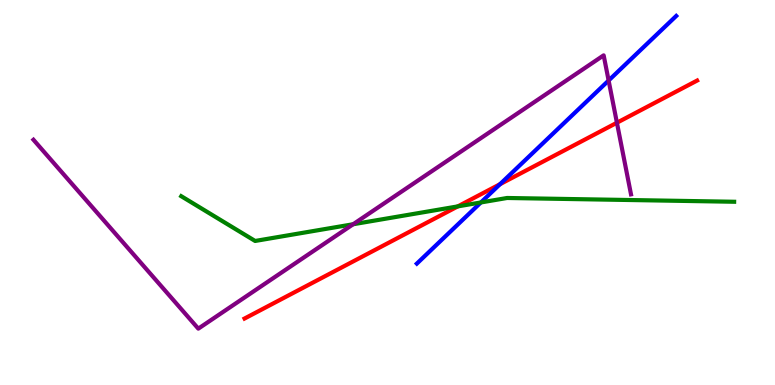[{'lines': ['blue', 'red'], 'intersections': [{'x': 6.45, 'y': 5.22}]}, {'lines': ['green', 'red'], 'intersections': [{'x': 5.91, 'y': 4.64}]}, {'lines': ['purple', 'red'], 'intersections': [{'x': 7.96, 'y': 6.81}]}, {'lines': ['blue', 'green'], 'intersections': [{'x': 6.21, 'y': 4.74}]}, {'lines': ['blue', 'purple'], 'intersections': [{'x': 7.85, 'y': 7.91}]}, {'lines': ['green', 'purple'], 'intersections': [{'x': 4.56, 'y': 4.18}]}]